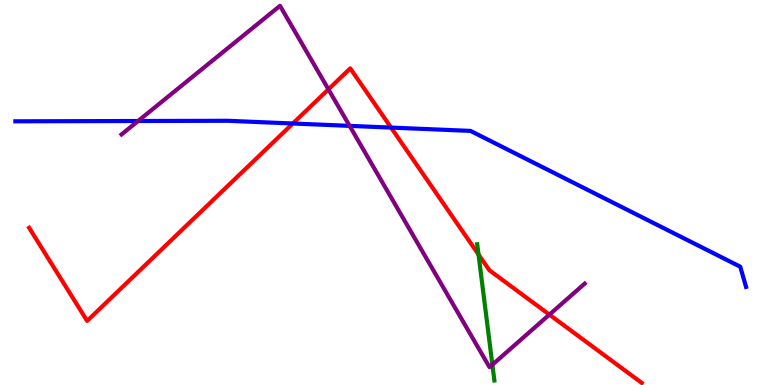[{'lines': ['blue', 'red'], 'intersections': [{'x': 3.78, 'y': 6.79}, {'x': 5.05, 'y': 6.69}]}, {'lines': ['green', 'red'], 'intersections': [{'x': 6.17, 'y': 3.39}]}, {'lines': ['purple', 'red'], 'intersections': [{'x': 4.24, 'y': 7.68}, {'x': 7.09, 'y': 1.83}]}, {'lines': ['blue', 'green'], 'intersections': []}, {'lines': ['blue', 'purple'], 'intersections': [{'x': 1.78, 'y': 6.86}, {'x': 4.51, 'y': 6.73}]}, {'lines': ['green', 'purple'], 'intersections': [{'x': 6.35, 'y': 0.527}]}]